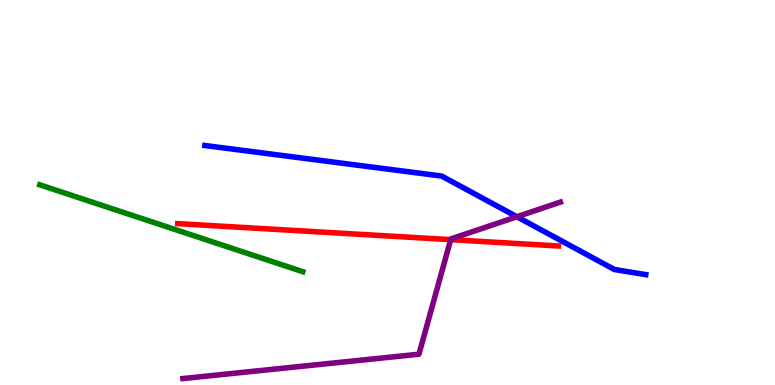[{'lines': ['blue', 'red'], 'intersections': []}, {'lines': ['green', 'red'], 'intersections': []}, {'lines': ['purple', 'red'], 'intersections': [{'x': 5.82, 'y': 3.78}]}, {'lines': ['blue', 'green'], 'intersections': []}, {'lines': ['blue', 'purple'], 'intersections': [{'x': 6.67, 'y': 4.37}]}, {'lines': ['green', 'purple'], 'intersections': []}]